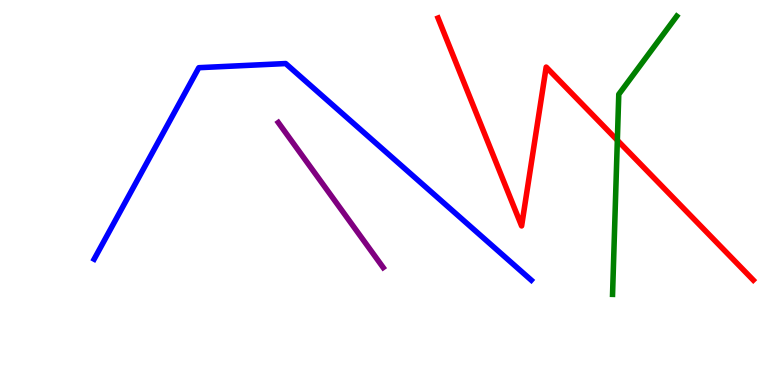[{'lines': ['blue', 'red'], 'intersections': []}, {'lines': ['green', 'red'], 'intersections': [{'x': 7.97, 'y': 6.36}]}, {'lines': ['purple', 'red'], 'intersections': []}, {'lines': ['blue', 'green'], 'intersections': []}, {'lines': ['blue', 'purple'], 'intersections': []}, {'lines': ['green', 'purple'], 'intersections': []}]